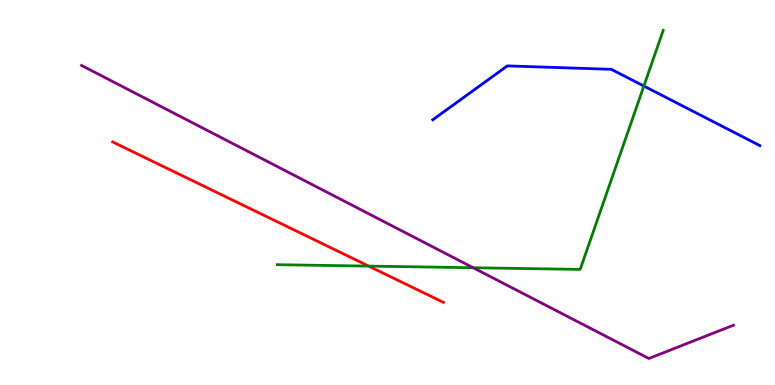[{'lines': ['blue', 'red'], 'intersections': []}, {'lines': ['green', 'red'], 'intersections': [{'x': 4.76, 'y': 3.09}]}, {'lines': ['purple', 'red'], 'intersections': []}, {'lines': ['blue', 'green'], 'intersections': [{'x': 8.31, 'y': 7.77}]}, {'lines': ['blue', 'purple'], 'intersections': []}, {'lines': ['green', 'purple'], 'intersections': [{'x': 6.11, 'y': 3.05}]}]